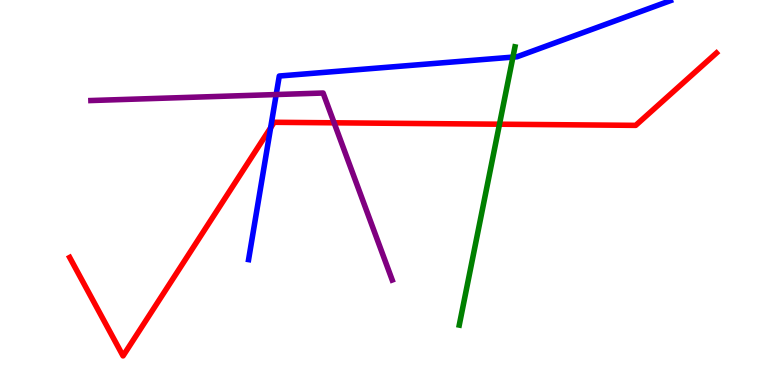[{'lines': ['blue', 'red'], 'intersections': [{'x': 3.49, 'y': 6.68}]}, {'lines': ['green', 'red'], 'intersections': [{'x': 6.45, 'y': 6.77}]}, {'lines': ['purple', 'red'], 'intersections': [{'x': 4.31, 'y': 6.81}]}, {'lines': ['blue', 'green'], 'intersections': [{'x': 6.62, 'y': 8.52}]}, {'lines': ['blue', 'purple'], 'intersections': [{'x': 3.56, 'y': 7.54}]}, {'lines': ['green', 'purple'], 'intersections': []}]